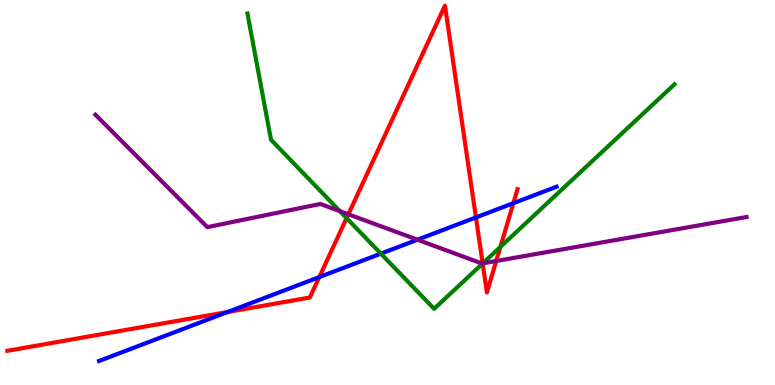[{'lines': ['blue', 'red'], 'intersections': [{'x': 2.94, 'y': 1.9}, {'x': 4.12, 'y': 2.8}, {'x': 6.14, 'y': 4.35}, {'x': 6.62, 'y': 4.72}]}, {'lines': ['green', 'red'], 'intersections': [{'x': 4.47, 'y': 4.33}, {'x': 6.23, 'y': 3.16}, {'x': 6.46, 'y': 3.59}]}, {'lines': ['purple', 'red'], 'intersections': [{'x': 4.5, 'y': 4.43}, {'x': 6.23, 'y': 3.16}, {'x': 6.4, 'y': 3.22}]}, {'lines': ['blue', 'green'], 'intersections': [{'x': 4.91, 'y': 3.41}]}, {'lines': ['blue', 'purple'], 'intersections': [{'x': 5.39, 'y': 3.77}]}, {'lines': ['green', 'purple'], 'intersections': [{'x': 4.39, 'y': 4.52}, {'x': 6.23, 'y': 3.16}]}]